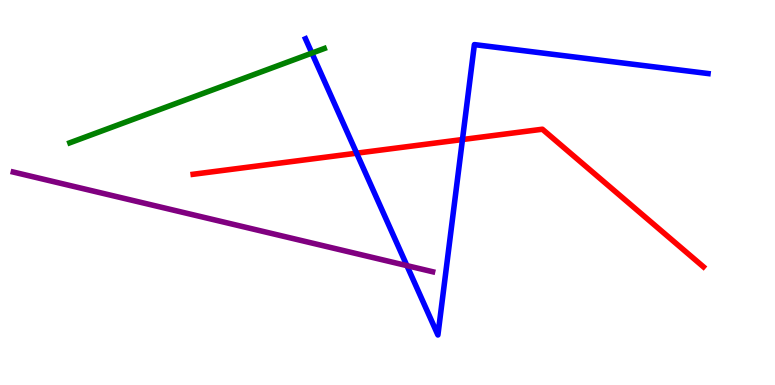[{'lines': ['blue', 'red'], 'intersections': [{'x': 4.6, 'y': 6.02}, {'x': 5.97, 'y': 6.38}]}, {'lines': ['green', 'red'], 'intersections': []}, {'lines': ['purple', 'red'], 'intersections': []}, {'lines': ['blue', 'green'], 'intersections': [{'x': 4.02, 'y': 8.62}]}, {'lines': ['blue', 'purple'], 'intersections': [{'x': 5.25, 'y': 3.1}]}, {'lines': ['green', 'purple'], 'intersections': []}]